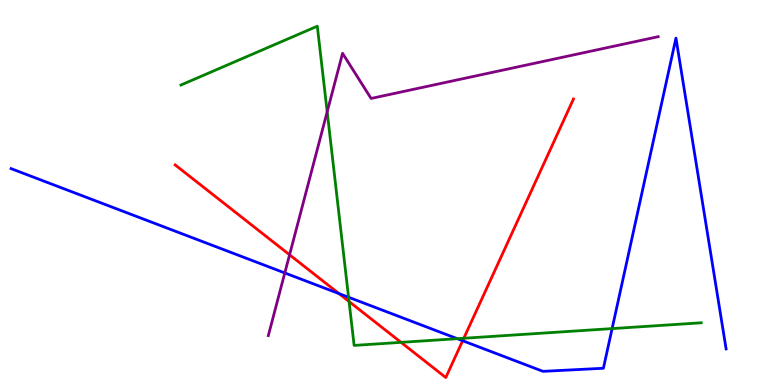[{'lines': ['blue', 'red'], 'intersections': [{'x': 4.37, 'y': 2.37}, {'x': 5.97, 'y': 1.15}]}, {'lines': ['green', 'red'], 'intersections': [{'x': 4.5, 'y': 2.17}, {'x': 5.17, 'y': 1.11}, {'x': 5.98, 'y': 1.21}]}, {'lines': ['purple', 'red'], 'intersections': [{'x': 3.74, 'y': 3.38}]}, {'lines': ['blue', 'green'], 'intersections': [{'x': 4.5, 'y': 2.28}, {'x': 5.9, 'y': 1.2}, {'x': 7.9, 'y': 1.46}]}, {'lines': ['blue', 'purple'], 'intersections': [{'x': 3.67, 'y': 2.91}]}, {'lines': ['green', 'purple'], 'intersections': [{'x': 4.22, 'y': 7.1}]}]